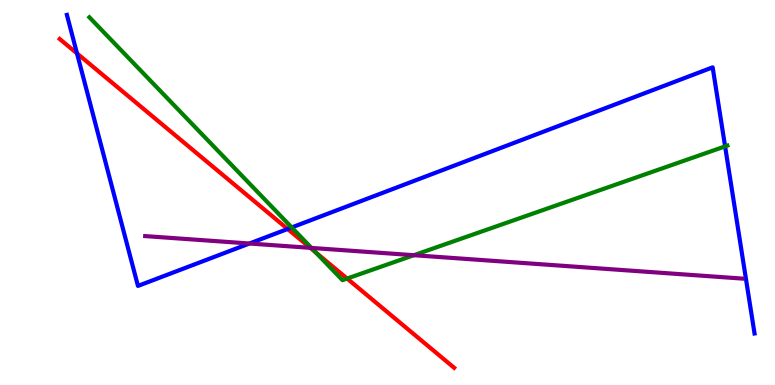[{'lines': ['blue', 'red'], 'intersections': [{'x': 0.993, 'y': 8.61}, {'x': 3.71, 'y': 4.05}]}, {'lines': ['green', 'red'], 'intersections': [{'x': 4.08, 'y': 3.44}, {'x': 4.48, 'y': 2.76}]}, {'lines': ['purple', 'red'], 'intersections': [{'x': 4.0, 'y': 3.56}]}, {'lines': ['blue', 'green'], 'intersections': [{'x': 3.76, 'y': 4.09}, {'x': 9.36, 'y': 6.2}]}, {'lines': ['blue', 'purple'], 'intersections': [{'x': 3.22, 'y': 3.68}]}, {'lines': ['green', 'purple'], 'intersections': [{'x': 4.02, 'y': 3.56}, {'x': 5.34, 'y': 3.37}]}]